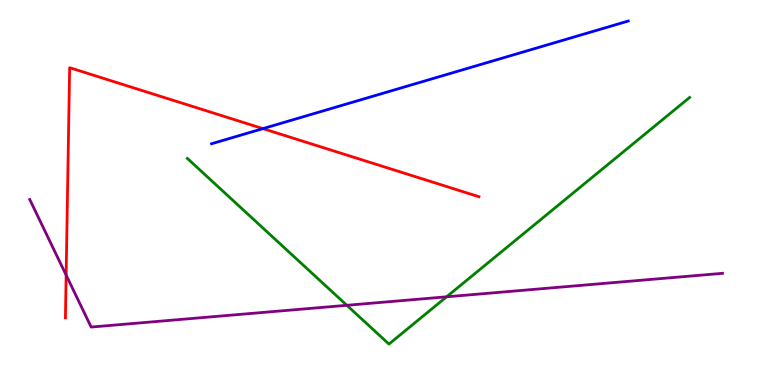[{'lines': ['blue', 'red'], 'intersections': [{'x': 3.39, 'y': 6.66}]}, {'lines': ['green', 'red'], 'intersections': []}, {'lines': ['purple', 'red'], 'intersections': [{'x': 0.853, 'y': 2.85}]}, {'lines': ['blue', 'green'], 'intersections': []}, {'lines': ['blue', 'purple'], 'intersections': []}, {'lines': ['green', 'purple'], 'intersections': [{'x': 4.48, 'y': 2.07}, {'x': 5.76, 'y': 2.29}]}]